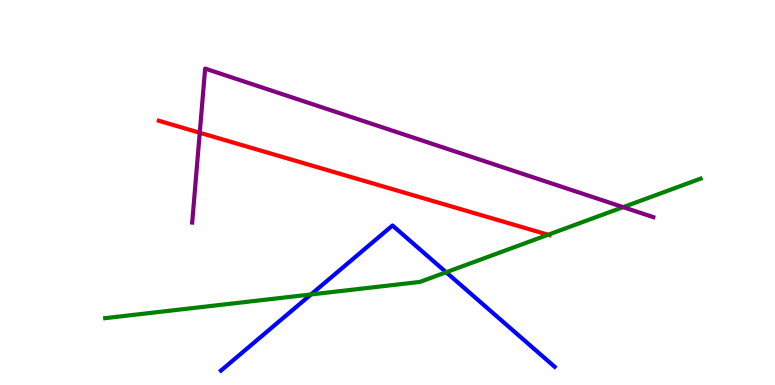[{'lines': ['blue', 'red'], 'intersections': []}, {'lines': ['green', 'red'], 'intersections': [{'x': 7.07, 'y': 3.9}]}, {'lines': ['purple', 'red'], 'intersections': [{'x': 2.58, 'y': 6.55}]}, {'lines': ['blue', 'green'], 'intersections': [{'x': 4.01, 'y': 2.35}, {'x': 5.76, 'y': 2.93}]}, {'lines': ['blue', 'purple'], 'intersections': []}, {'lines': ['green', 'purple'], 'intersections': [{'x': 8.04, 'y': 4.62}]}]